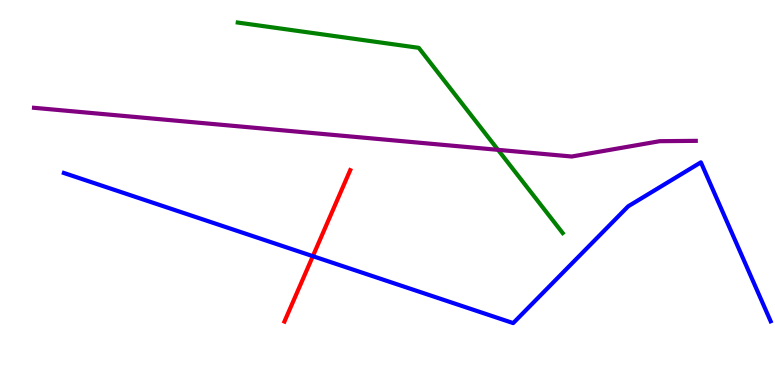[{'lines': ['blue', 'red'], 'intersections': [{'x': 4.04, 'y': 3.35}]}, {'lines': ['green', 'red'], 'intersections': []}, {'lines': ['purple', 'red'], 'intersections': []}, {'lines': ['blue', 'green'], 'intersections': []}, {'lines': ['blue', 'purple'], 'intersections': []}, {'lines': ['green', 'purple'], 'intersections': [{'x': 6.43, 'y': 6.11}]}]